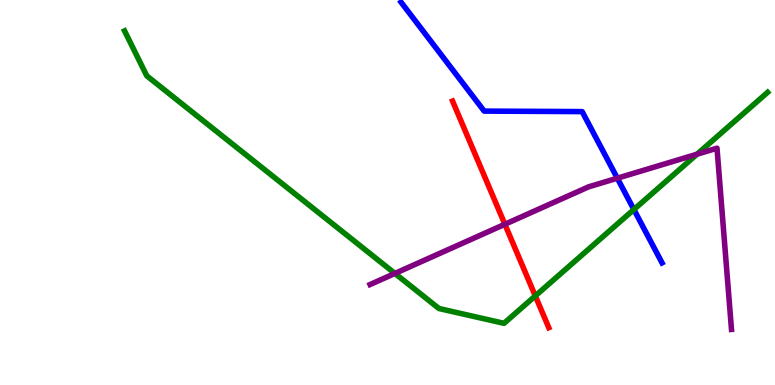[{'lines': ['blue', 'red'], 'intersections': []}, {'lines': ['green', 'red'], 'intersections': [{'x': 6.91, 'y': 2.31}]}, {'lines': ['purple', 'red'], 'intersections': [{'x': 6.51, 'y': 4.17}]}, {'lines': ['blue', 'green'], 'intersections': [{'x': 8.18, 'y': 4.56}]}, {'lines': ['blue', 'purple'], 'intersections': [{'x': 7.97, 'y': 5.37}]}, {'lines': ['green', 'purple'], 'intersections': [{'x': 5.1, 'y': 2.9}, {'x': 8.99, 'y': 5.99}]}]